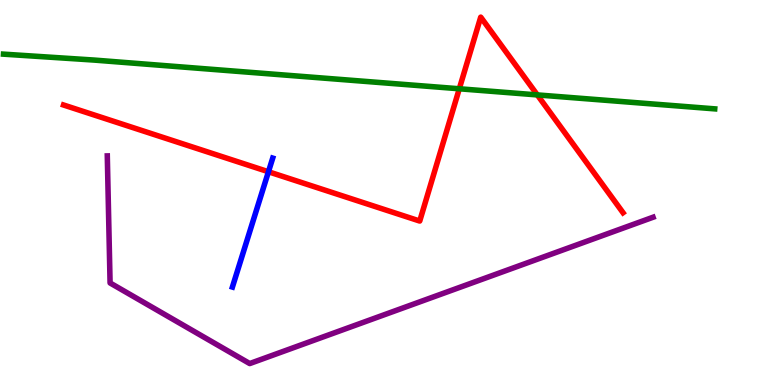[{'lines': ['blue', 'red'], 'intersections': [{'x': 3.46, 'y': 5.54}]}, {'lines': ['green', 'red'], 'intersections': [{'x': 5.93, 'y': 7.69}, {'x': 6.93, 'y': 7.53}]}, {'lines': ['purple', 'red'], 'intersections': []}, {'lines': ['blue', 'green'], 'intersections': []}, {'lines': ['blue', 'purple'], 'intersections': []}, {'lines': ['green', 'purple'], 'intersections': []}]